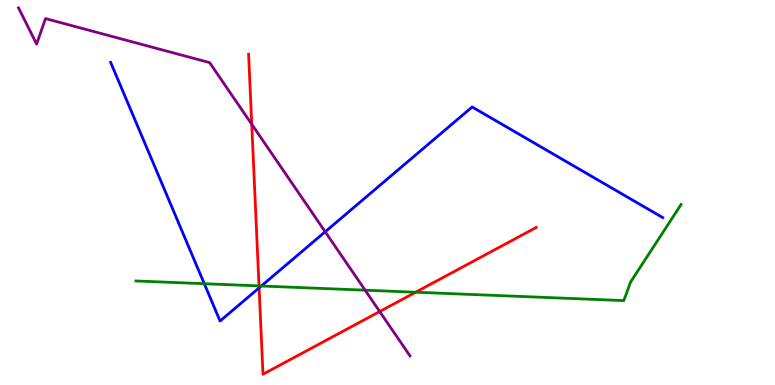[{'lines': ['blue', 'red'], 'intersections': [{'x': 3.34, 'y': 2.52}]}, {'lines': ['green', 'red'], 'intersections': [{'x': 3.34, 'y': 2.57}, {'x': 5.36, 'y': 2.41}]}, {'lines': ['purple', 'red'], 'intersections': [{'x': 3.25, 'y': 6.77}, {'x': 4.9, 'y': 1.91}]}, {'lines': ['blue', 'green'], 'intersections': [{'x': 2.64, 'y': 2.63}, {'x': 3.37, 'y': 2.57}]}, {'lines': ['blue', 'purple'], 'intersections': [{'x': 4.2, 'y': 3.98}]}, {'lines': ['green', 'purple'], 'intersections': [{'x': 4.71, 'y': 2.46}]}]